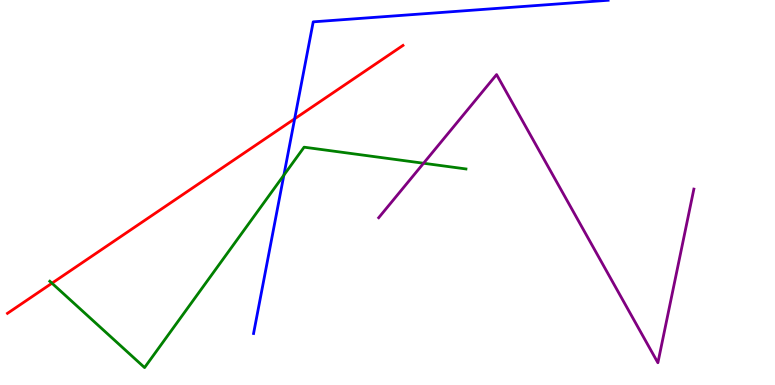[{'lines': ['blue', 'red'], 'intersections': [{'x': 3.8, 'y': 6.91}]}, {'lines': ['green', 'red'], 'intersections': [{'x': 0.67, 'y': 2.64}]}, {'lines': ['purple', 'red'], 'intersections': []}, {'lines': ['blue', 'green'], 'intersections': [{'x': 3.66, 'y': 5.45}]}, {'lines': ['blue', 'purple'], 'intersections': []}, {'lines': ['green', 'purple'], 'intersections': [{'x': 5.47, 'y': 5.76}]}]